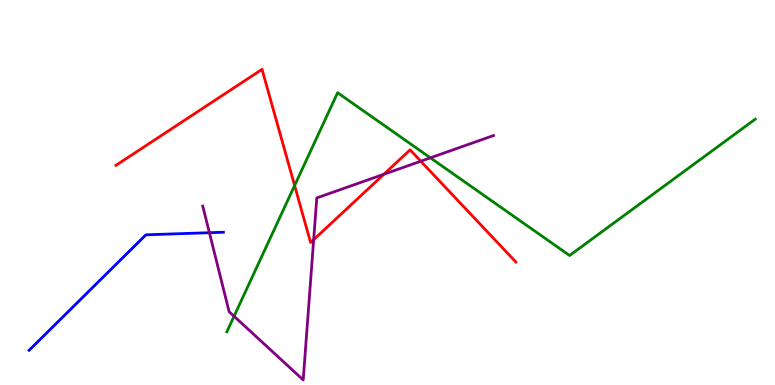[{'lines': ['blue', 'red'], 'intersections': []}, {'lines': ['green', 'red'], 'intersections': [{'x': 3.8, 'y': 5.18}]}, {'lines': ['purple', 'red'], 'intersections': [{'x': 4.05, 'y': 3.78}, {'x': 4.95, 'y': 5.47}, {'x': 5.43, 'y': 5.81}]}, {'lines': ['blue', 'green'], 'intersections': []}, {'lines': ['blue', 'purple'], 'intersections': [{'x': 2.7, 'y': 3.96}]}, {'lines': ['green', 'purple'], 'intersections': [{'x': 3.02, 'y': 1.79}, {'x': 5.55, 'y': 5.9}]}]